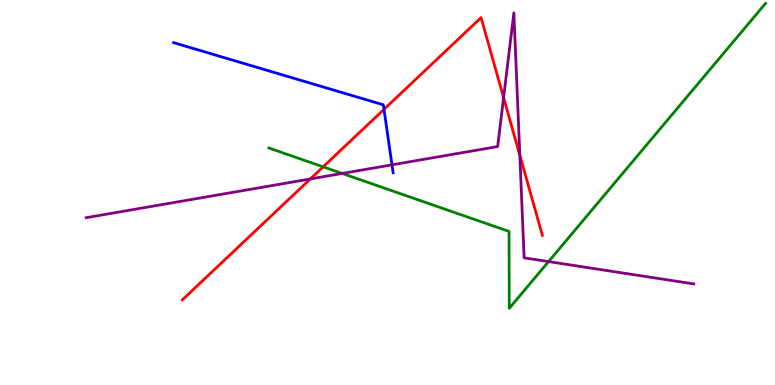[{'lines': ['blue', 'red'], 'intersections': [{'x': 4.95, 'y': 7.16}]}, {'lines': ['green', 'red'], 'intersections': [{'x': 4.17, 'y': 5.67}]}, {'lines': ['purple', 'red'], 'intersections': [{'x': 4.0, 'y': 5.35}, {'x': 6.5, 'y': 7.46}, {'x': 6.71, 'y': 5.97}]}, {'lines': ['blue', 'green'], 'intersections': []}, {'lines': ['blue', 'purple'], 'intersections': [{'x': 5.06, 'y': 5.72}]}, {'lines': ['green', 'purple'], 'intersections': [{'x': 4.41, 'y': 5.49}, {'x': 7.08, 'y': 3.21}]}]